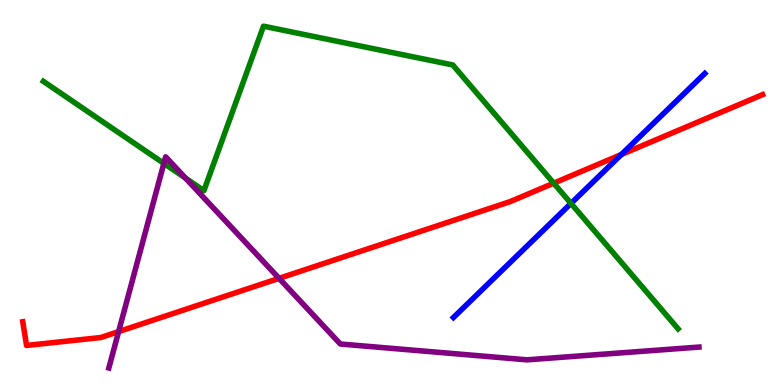[{'lines': ['blue', 'red'], 'intersections': [{'x': 8.02, 'y': 5.99}]}, {'lines': ['green', 'red'], 'intersections': [{'x': 7.14, 'y': 5.24}]}, {'lines': ['purple', 'red'], 'intersections': [{'x': 1.53, 'y': 1.39}, {'x': 3.6, 'y': 2.77}]}, {'lines': ['blue', 'green'], 'intersections': [{'x': 7.37, 'y': 4.72}]}, {'lines': ['blue', 'purple'], 'intersections': []}, {'lines': ['green', 'purple'], 'intersections': [{'x': 2.11, 'y': 5.76}, {'x': 2.39, 'y': 5.37}]}]